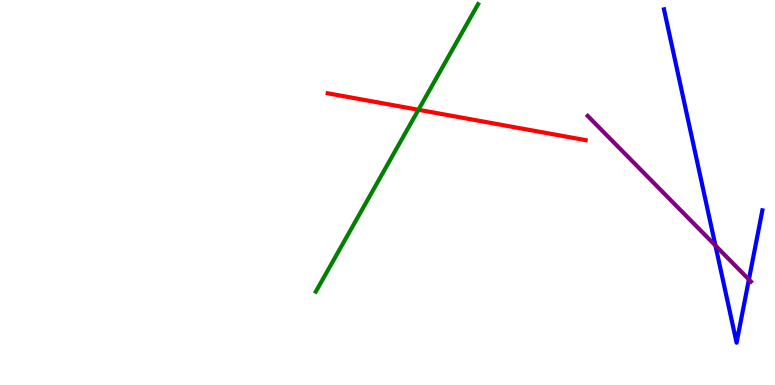[{'lines': ['blue', 'red'], 'intersections': []}, {'lines': ['green', 'red'], 'intersections': [{'x': 5.4, 'y': 7.15}]}, {'lines': ['purple', 'red'], 'intersections': []}, {'lines': ['blue', 'green'], 'intersections': []}, {'lines': ['blue', 'purple'], 'intersections': [{'x': 9.23, 'y': 3.62}, {'x': 9.66, 'y': 2.74}]}, {'lines': ['green', 'purple'], 'intersections': []}]